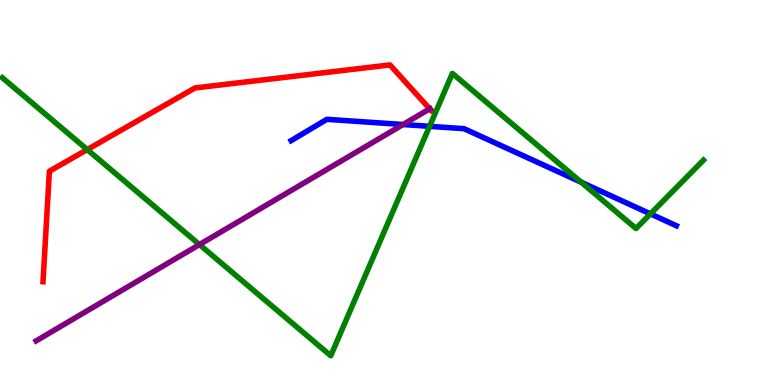[{'lines': ['blue', 'red'], 'intersections': []}, {'lines': ['green', 'red'], 'intersections': [{'x': 1.13, 'y': 6.11}]}, {'lines': ['purple', 'red'], 'intersections': [{'x': 5.54, 'y': 7.17}]}, {'lines': ['blue', 'green'], 'intersections': [{'x': 5.54, 'y': 6.72}, {'x': 7.5, 'y': 5.27}, {'x': 8.39, 'y': 4.44}]}, {'lines': ['blue', 'purple'], 'intersections': [{'x': 5.2, 'y': 6.77}]}, {'lines': ['green', 'purple'], 'intersections': [{'x': 2.57, 'y': 3.65}]}]